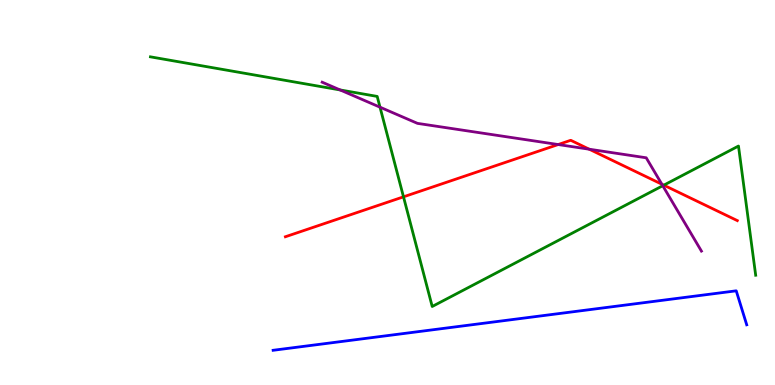[{'lines': ['blue', 'red'], 'intersections': []}, {'lines': ['green', 'red'], 'intersections': [{'x': 5.21, 'y': 4.89}, {'x': 8.57, 'y': 5.19}]}, {'lines': ['purple', 'red'], 'intersections': [{'x': 7.2, 'y': 6.25}, {'x': 7.6, 'y': 6.12}, {'x': 8.54, 'y': 5.21}]}, {'lines': ['blue', 'green'], 'intersections': []}, {'lines': ['blue', 'purple'], 'intersections': []}, {'lines': ['green', 'purple'], 'intersections': [{'x': 4.39, 'y': 7.66}, {'x': 4.9, 'y': 7.22}, {'x': 8.55, 'y': 5.18}]}]